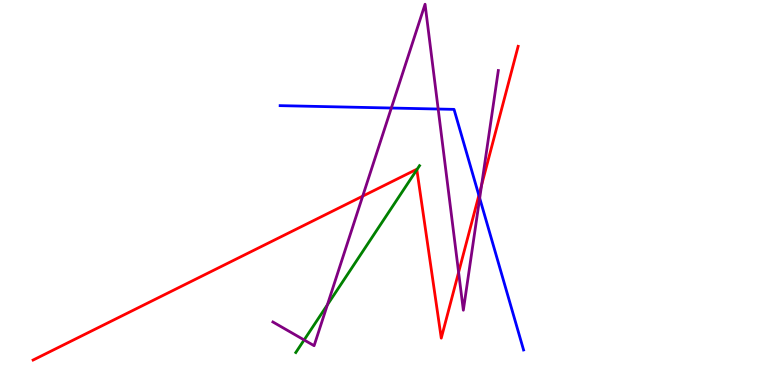[{'lines': ['blue', 'red'], 'intersections': [{'x': 6.18, 'y': 4.93}]}, {'lines': ['green', 'red'], 'intersections': [{'x': 5.38, 'y': 5.59}]}, {'lines': ['purple', 'red'], 'intersections': [{'x': 4.68, 'y': 4.91}, {'x': 5.92, 'y': 2.93}, {'x': 6.21, 'y': 5.2}]}, {'lines': ['blue', 'green'], 'intersections': []}, {'lines': ['blue', 'purple'], 'intersections': [{'x': 5.05, 'y': 7.19}, {'x': 5.65, 'y': 7.17}, {'x': 6.19, 'y': 4.85}]}, {'lines': ['green', 'purple'], 'intersections': [{'x': 3.92, 'y': 1.17}, {'x': 4.22, 'y': 2.08}]}]